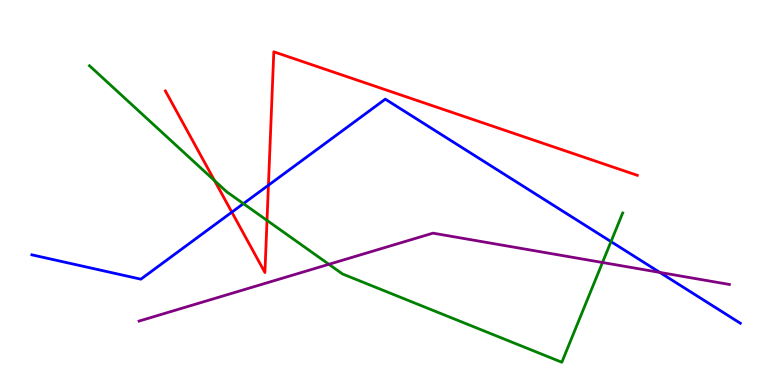[{'lines': ['blue', 'red'], 'intersections': [{'x': 2.99, 'y': 4.49}, {'x': 3.46, 'y': 5.19}]}, {'lines': ['green', 'red'], 'intersections': [{'x': 2.77, 'y': 5.31}, {'x': 3.45, 'y': 4.28}]}, {'lines': ['purple', 'red'], 'intersections': []}, {'lines': ['blue', 'green'], 'intersections': [{'x': 3.14, 'y': 4.71}, {'x': 7.88, 'y': 3.72}]}, {'lines': ['blue', 'purple'], 'intersections': [{'x': 8.51, 'y': 2.92}]}, {'lines': ['green', 'purple'], 'intersections': [{'x': 4.24, 'y': 3.14}, {'x': 7.77, 'y': 3.18}]}]